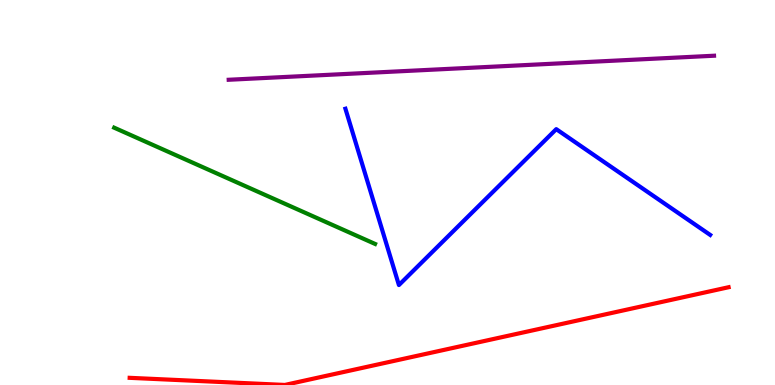[{'lines': ['blue', 'red'], 'intersections': []}, {'lines': ['green', 'red'], 'intersections': []}, {'lines': ['purple', 'red'], 'intersections': []}, {'lines': ['blue', 'green'], 'intersections': []}, {'lines': ['blue', 'purple'], 'intersections': []}, {'lines': ['green', 'purple'], 'intersections': []}]